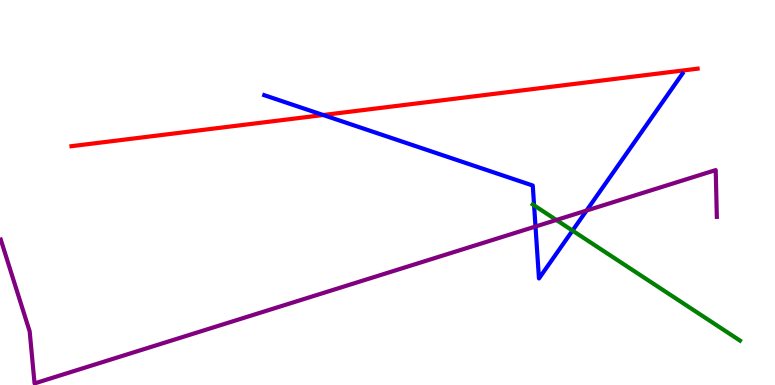[{'lines': ['blue', 'red'], 'intersections': [{'x': 4.17, 'y': 7.01}]}, {'lines': ['green', 'red'], 'intersections': []}, {'lines': ['purple', 'red'], 'intersections': []}, {'lines': ['blue', 'green'], 'intersections': [{'x': 6.89, 'y': 4.67}, {'x': 7.39, 'y': 4.01}]}, {'lines': ['blue', 'purple'], 'intersections': [{'x': 6.91, 'y': 4.12}, {'x': 7.57, 'y': 4.53}]}, {'lines': ['green', 'purple'], 'intersections': [{'x': 7.18, 'y': 4.29}]}]